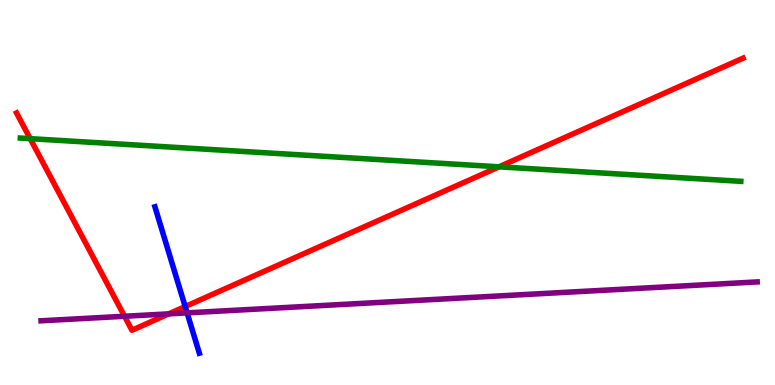[{'lines': ['blue', 'red'], 'intersections': [{'x': 2.39, 'y': 2.04}]}, {'lines': ['green', 'red'], 'intersections': [{'x': 0.39, 'y': 6.4}, {'x': 6.44, 'y': 5.67}]}, {'lines': ['purple', 'red'], 'intersections': [{'x': 1.61, 'y': 1.79}, {'x': 2.18, 'y': 1.85}]}, {'lines': ['blue', 'green'], 'intersections': []}, {'lines': ['blue', 'purple'], 'intersections': [{'x': 2.41, 'y': 1.87}]}, {'lines': ['green', 'purple'], 'intersections': []}]